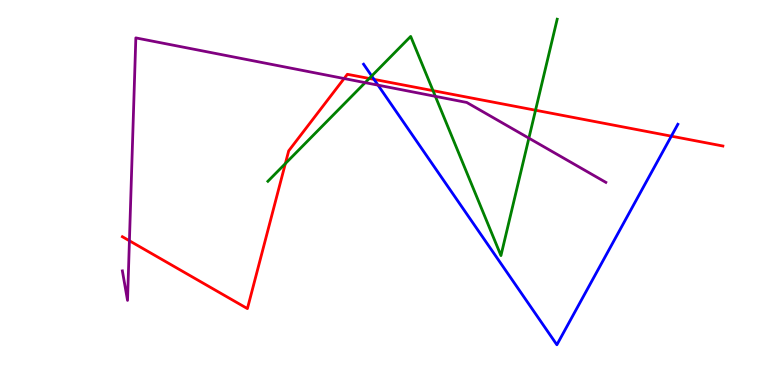[{'lines': ['blue', 'red'], 'intersections': [{'x': 4.83, 'y': 7.94}, {'x': 8.66, 'y': 6.46}]}, {'lines': ['green', 'red'], 'intersections': [{'x': 3.68, 'y': 5.75}, {'x': 4.76, 'y': 7.96}, {'x': 5.59, 'y': 7.65}, {'x': 6.91, 'y': 7.14}]}, {'lines': ['purple', 'red'], 'intersections': [{'x': 1.67, 'y': 3.75}, {'x': 4.44, 'y': 7.96}]}, {'lines': ['blue', 'green'], 'intersections': [{'x': 4.8, 'y': 8.03}]}, {'lines': ['blue', 'purple'], 'intersections': [{'x': 4.88, 'y': 7.79}]}, {'lines': ['green', 'purple'], 'intersections': [{'x': 4.71, 'y': 7.85}, {'x': 5.62, 'y': 7.5}, {'x': 6.82, 'y': 6.41}]}]